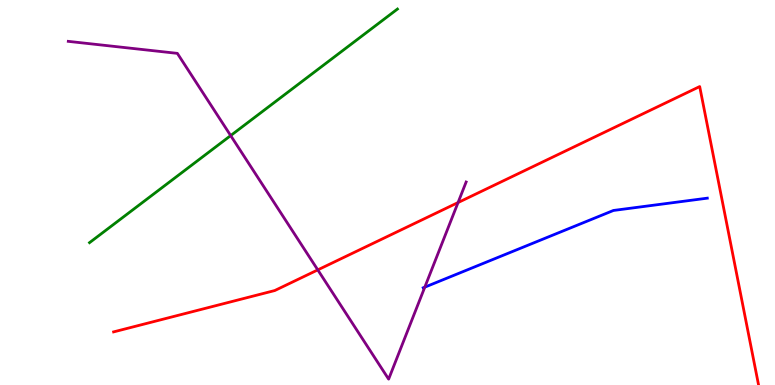[{'lines': ['blue', 'red'], 'intersections': []}, {'lines': ['green', 'red'], 'intersections': []}, {'lines': ['purple', 'red'], 'intersections': [{'x': 4.1, 'y': 2.99}, {'x': 5.91, 'y': 4.74}]}, {'lines': ['blue', 'green'], 'intersections': []}, {'lines': ['blue', 'purple'], 'intersections': [{'x': 5.48, 'y': 2.54}]}, {'lines': ['green', 'purple'], 'intersections': [{'x': 2.98, 'y': 6.48}]}]